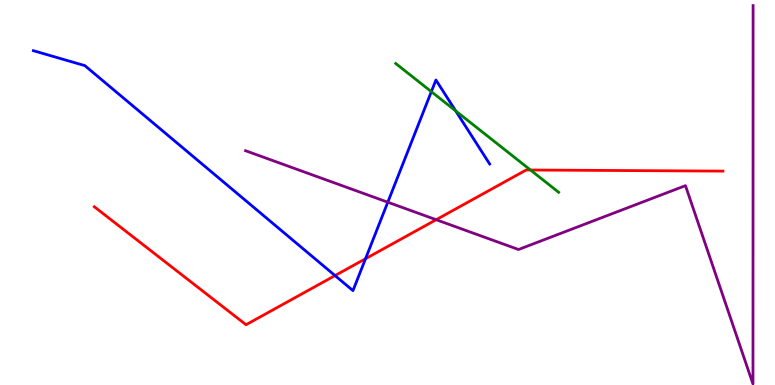[{'lines': ['blue', 'red'], 'intersections': [{'x': 4.32, 'y': 2.84}, {'x': 4.72, 'y': 3.28}]}, {'lines': ['green', 'red'], 'intersections': [{'x': 6.84, 'y': 5.58}]}, {'lines': ['purple', 'red'], 'intersections': [{'x': 5.63, 'y': 4.29}]}, {'lines': ['blue', 'green'], 'intersections': [{'x': 5.57, 'y': 7.62}, {'x': 5.88, 'y': 7.12}]}, {'lines': ['blue', 'purple'], 'intersections': [{'x': 5.0, 'y': 4.75}]}, {'lines': ['green', 'purple'], 'intersections': []}]